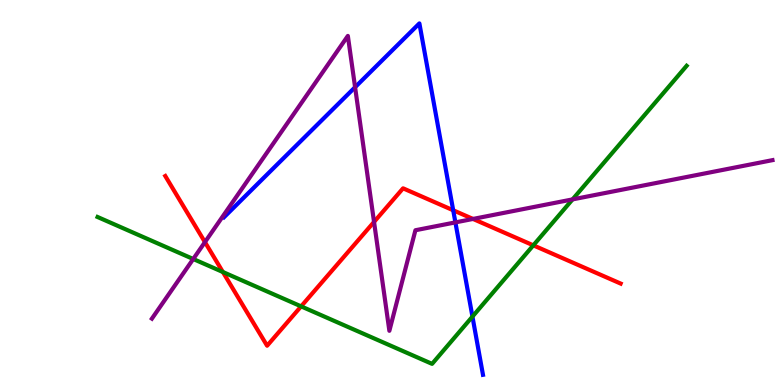[{'lines': ['blue', 'red'], 'intersections': [{'x': 5.85, 'y': 4.54}]}, {'lines': ['green', 'red'], 'intersections': [{'x': 2.88, 'y': 2.93}, {'x': 3.89, 'y': 2.04}, {'x': 6.88, 'y': 3.63}]}, {'lines': ['purple', 'red'], 'intersections': [{'x': 2.64, 'y': 3.71}, {'x': 4.83, 'y': 4.24}, {'x': 6.1, 'y': 4.31}]}, {'lines': ['blue', 'green'], 'intersections': [{'x': 6.1, 'y': 1.78}]}, {'lines': ['blue', 'purple'], 'intersections': [{'x': 4.58, 'y': 7.73}, {'x': 5.88, 'y': 4.22}]}, {'lines': ['green', 'purple'], 'intersections': [{'x': 2.49, 'y': 3.27}, {'x': 7.39, 'y': 4.82}]}]